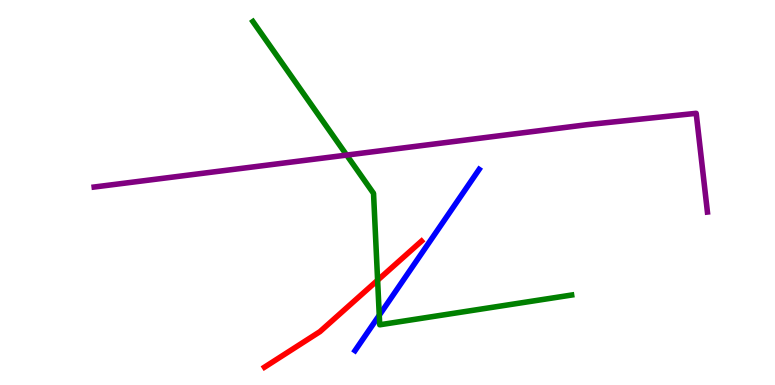[{'lines': ['blue', 'red'], 'intersections': []}, {'lines': ['green', 'red'], 'intersections': [{'x': 4.87, 'y': 2.72}]}, {'lines': ['purple', 'red'], 'intersections': []}, {'lines': ['blue', 'green'], 'intersections': [{'x': 4.89, 'y': 1.81}]}, {'lines': ['blue', 'purple'], 'intersections': []}, {'lines': ['green', 'purple'], 'intersections': [{'x': 4.47, 'y': 5.97}]}]